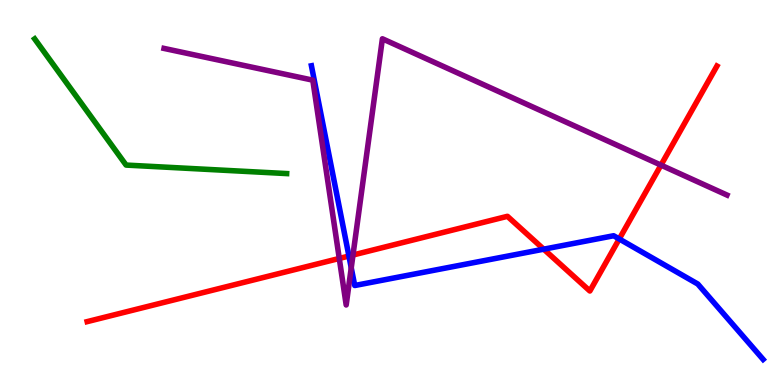[{'lines': ['blue', 'red'], 'intersections': [{'x': 4.5, 'y': 3.35}, {'x': 7.02, 'y': 3.53}, {'x': 7.99, 'y': 3.79}]}, {'lines': ['green', 'red'], 'intersections': []}, {'lines': ['purple', 'red'], 'intersections': [{'x': 4.38, 'y': 3.29}, {'x': 4.55, 'y': 3.38}, {'x': 8.53, 'y': 5.71}]}, {'lines': ['blue', 'green'], 'intersections': []}, {'lines': ['blue', 'purple'], 'intersections': [{'x': 4.53, 'y': 3.04}]}, {'lines': ['green', 'purple'], 'intersections': []}]